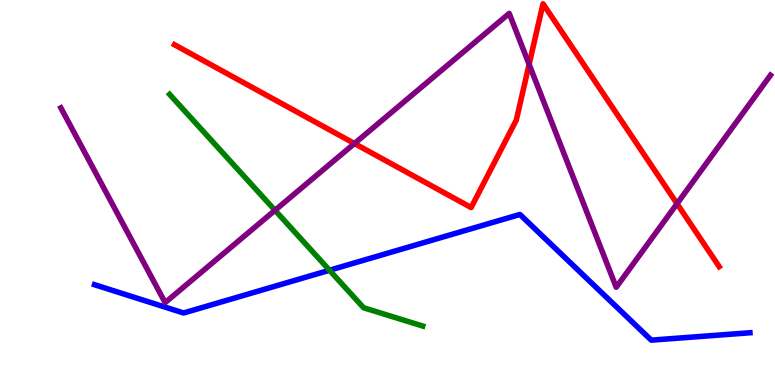[{'lines': ['blue', 'red'], 'intersections': []}, {'lines': ['green', 'red'], 'intersections': []}, {'lines': ['purple', 'red'], 'intersections': [{'x': 4.57, 'y': 6.27}, {'x': 6.83, 'y': 8.33}, {'x': 8.74, 'y': 4.71}]}, {'lines': ['blue', 'green'], 'intersections': [{'x': 4.25, 'y': 2.98}]}, {'lines': ['blue', 'purple'], 'intersections': []}, {'lines': ['green', 'purple'], 'intersections': [{'x': 3.55, 'y': 4.54}]}]